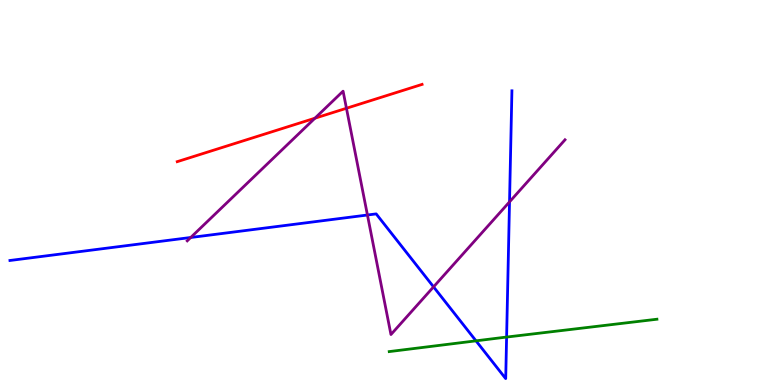[{'lines': ['blue', 'red'], 'intersections': []}, {'lines': ['green', 'red'], 'intersections': []}, {'lines': ['purple', 'red'], 'intersections': [{'x': 4.06, 'y': 6.93}, {'x': 4.47, 'y': 7.19}]}, {'lines': ['blue', 'green'], 'intersections': [{'x': 6.14, 'y': 1.15}, {'x': 6.54, 'y': 1.25}]}, {'lines': ['blue', 'purple'], 'intersections': [{'x': 2.46, 'y': 3.83}, {'x': 4.74, 'y': 4.42}, {'x': 5.59, 'y': 2.55}, {'x': 6.57, 'y': 4.76}]}, {'lines': ['green', 'purple'], 'intersections': []}]